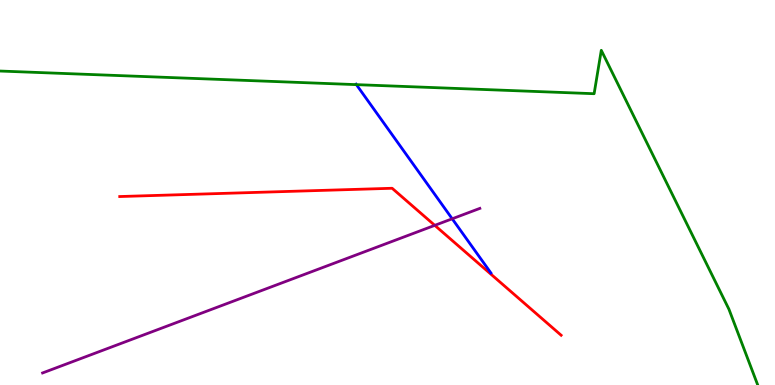[{'lines': ['blue', 'red'], 'intersections': []}, {'lines': ['green', 'red'], 'intersections': []}, {'lines': ['purple', 'red'], 'intersections': [{'x': 5.61, 'y': 4.15}]}, {'lines': ['blue', 'green'], 'intersections': [{'x': 4.6, 'y': 7.8}]}, {'lines': ['blue', 'purple'], 'intersections': [{'x': 5.83, 'y': 4.32}]}, {'lines': ['green', 'purple'], 'intersections': []}]